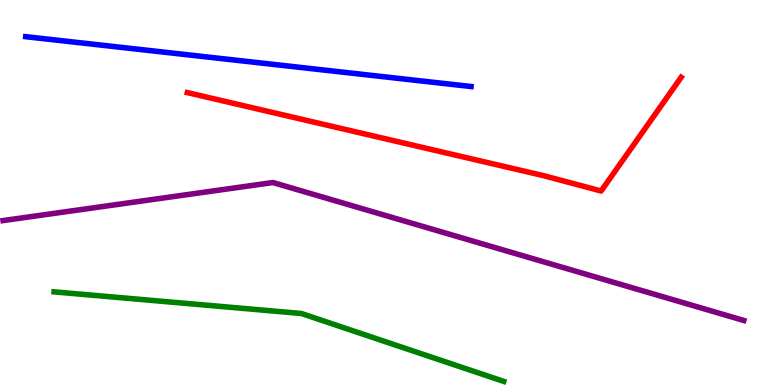[{'lines': ['blue', 'red'], 'intersections': []}, {'lines': ['green', 'red'], 'intersections': []}, {'lines': ['purple', 'red'], 'intersections': []}, {'lines': ['blue', 'green'], 'intersections': []}, {'lines': ['blue', 'purple'], 'intersections': []}, {'lines': ['green', 'purple'], 'intersections': []}]